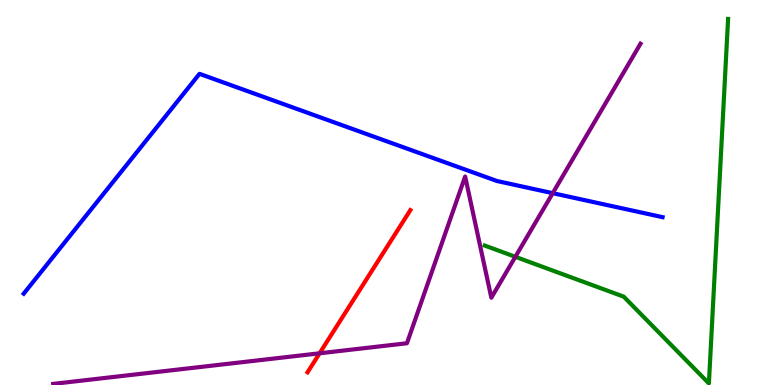[{'lines': ['blue', 'red'], 'intersections': []}, {'lines': ['green', 'red'], 'intersections': []}, {'lines': ['purple', 'red'], 'intersections': [{'x': 4.12, 'y': 0.823}]}, {'lines': ['blue', 'green'], 'intersections': []}, {'lines': ['blue', 'purple'], 'intersections': [{'x': 7.13, 'y': 4.98}]}, {'lines': ['green', 'purple'], 'intersections': [{'x': 6.65, 'y': 3.33}]}]